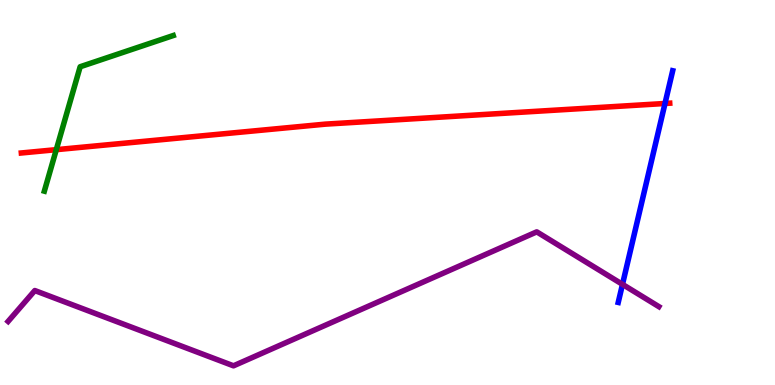[{'lines': ['blue', 'red'], 'intersections': [{'x': 8.58, 'y': 7.31}]}, {'lines': ['green', 'red'], 'intersections': [{'x': 0.726, 'y': 6.11}]}, {'lines': ['purple', 'red'], 'intersections': []}, {'lines': ['blue', 'green'], 'intersections': []}, {'lines': ['blue', 'purple'], 'intersections': [{'x': 8.03, 'y': 2.61}]}, {'lines': ['green', 'purple'], 'intersections': []}]